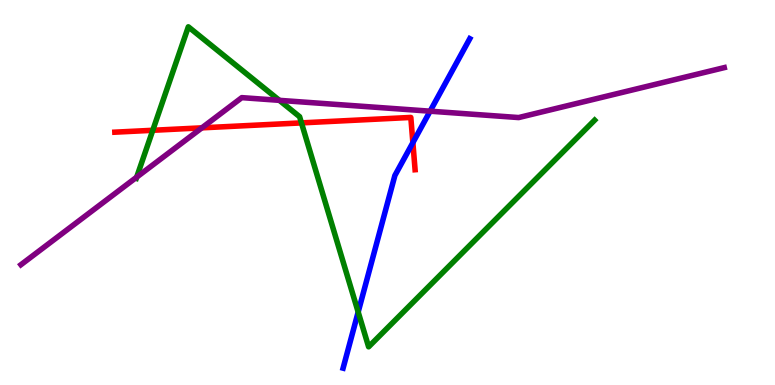[{'lines': ['blue', 'red'], 'intersections': [{'x': 5.33, 'y': 6.3}]}, {'lines': ['green', 'red'], 'intersections': [{'x': 1.97, 'y': 6.62}, {'x': 3.89, 'y': 6.81}]}, {'lines': ['purple', 'red'], 'intersections': [{'x': 2.6, 'y': 6.68}]}, {'lines': ['blue', 'green'], 'intersections': [{'x': 4.62, 'y': 1.9}]}, {'lines': ['blue', 'purple'], 'intersections': [{'x': 5.55, 'y': 7.11}]}, {'lines': ['green', 'purple'], 'intersections': [{'x': 1.76, 'y': 5.4}, {'x': 3.6, 'y': 7.39}]}]